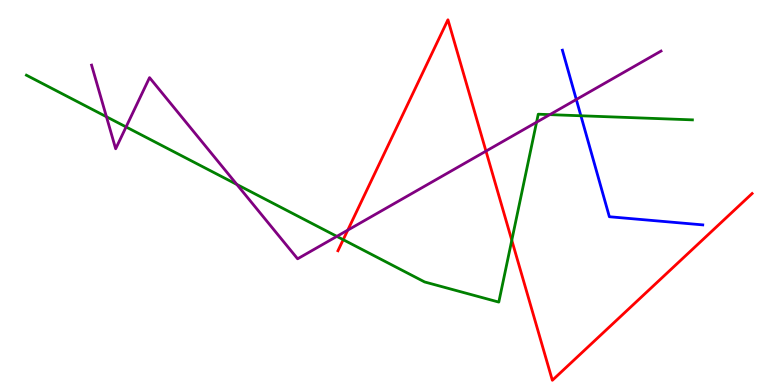[{'lines': ['blue', 'red'], 'intersections': []}, {'lines': ['green', 'red'], 'intersections': [{'x': 4.43, 'y': 3.77}, {'x': 6.6, 'y': 3.76}]}, {'lines': ['purple', 'red'], 'intersections': [{'x': 4.49, 'y': 4.02}, {'x': 6.27, 'y': 6.07}]}, {'lines': ['blue', 'green'], 'intersections': [{'x': 7.5, 'y': 6.99}]}, {'lines': ['blue', 'purple'], 'intersections': [{'x': 7.44, 'y': 7.42}]}, {'lines': ['green', 'purple'], 'intersections': [{'x': 1.37, 'y': 6.97}, {'x': 1.63, 'y': 6.7}, {'x': 3.06, 'y': 5.21}, {'x': 4.35, 'y': 3.86}, {'x': 6.92, 'y': 6.83}, {'x': 7.09, 'y': 7.02}]}]